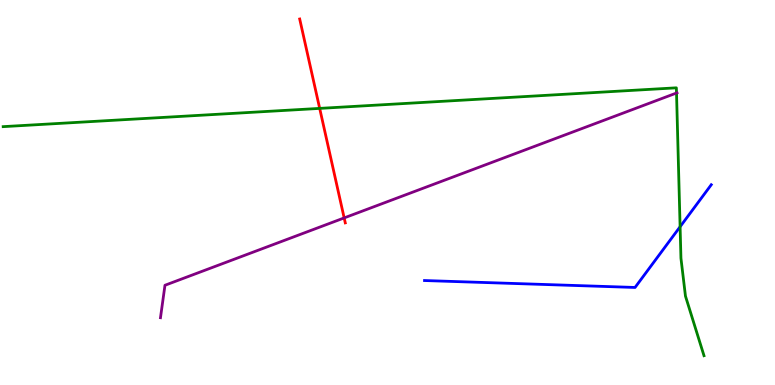[{'lines': ['blue', 'red'], 'intersections': []}, {'lines': ['green', 'red'], 'intersections': [{'x': 4.12, 'y': 7.18}]}, {'lines': ['purple', 'red'], 'intersections': [{'x': 4.44, 'y': 4.34}]}, {'lines': ['blue', 'green'], 'intersections': [{'x': 8.78, 'y': 4.11}]}, {'lines': ['blue', 'purple'], 'intersections': []}, {'lines': ['green', 'purple'], 'intersections': [{'x': 8.73, 'y': 7.58}]}]